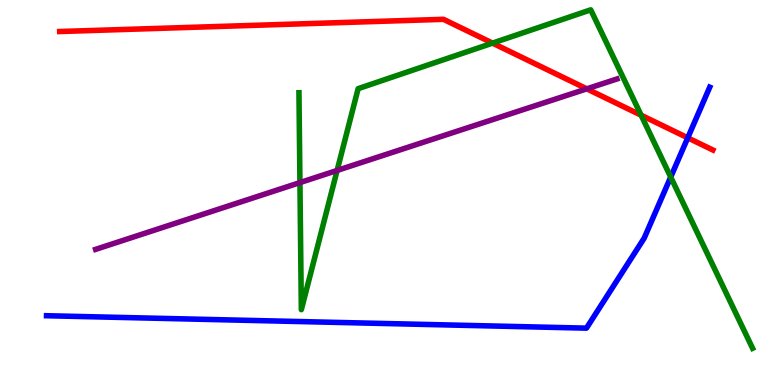[{'lines': ['blue', 'red'], 'intersections': [{'x': 8.87, 'y': 6.42}]}, {'lines': ['green', 'red'], 'intersections': [{'x': 6.36, 'y': 8.88}, {'x': 8.27, 'y': 7.01}]}, {'lines': ['purple', 'red'], 'intersections': [{'x': 7.57, 'y': 7.69}]}, {'lines': ['blue', 'green'], 'intersections': [{'x': 8.65, 'y': 5.4}]}, {'lines': ['blue', 'purple'], 'intersections': []}, {'lines': ['green', 'purple'], 'intersections': [{'x': 3.87, 'y': 5.26}, {'x': 4.35, 'y': 5.57}]}]